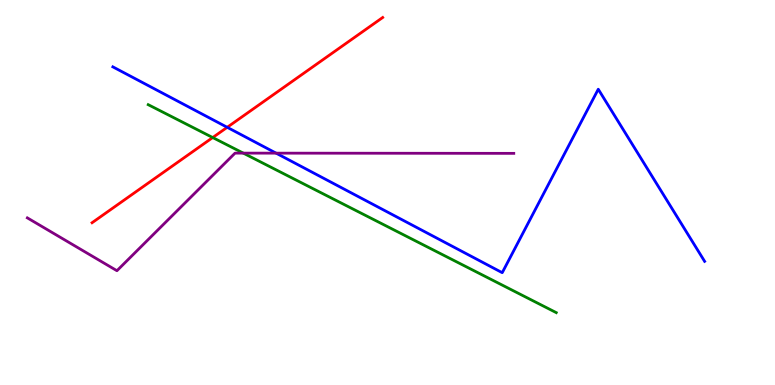[{'lines': ['blue', 'red'], 'intersections': [{'x': 2.93, 'y': 6.69}]}, {'lines': ['green', 'red'], 'intersections': [{'x': 2.74, 'y': 6.43}]}, {'lines': ['purple', 'red'], 'intersections': []}, {'lines': ['blue', 'green'], 'intersections': []}, {'lines': ['blue', 'purple'], 'intersections': [{'x': 3.56, 'y': 6.02}]}, {'lines': ['green', 'purple'], 'intersections': [{'x': 3.14, 'y': 6.02}]}]